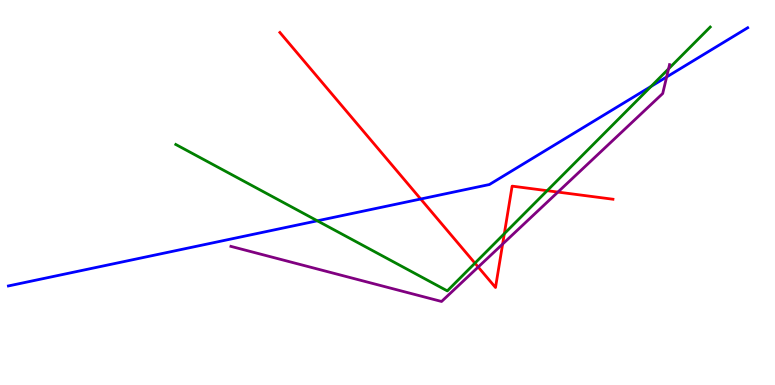[{'lines': ['blue', 'red'], 'intersections': [{'x': 5.43, 'y': 4.83}]}, {'lines': ['green', 'red'], 'intersections': [{'x': 6.13, 'y': 3.16}, {'x': 6.51, 'y': 3.93}, {'x': 7.06, 'y': 5.05}]}, {'lines': ['purple', 'red'], 'intersections': [{'x': 6.17, 'y': 3.06}, {'x': 6.49, 'y': 3.66}, {'x': 7.2, 'y': 5.01}]}, {'lines': ['blue', 'green'], 'intersections': [{'x': 4.09, 'y': 4.26}, {'x': 8.4, 'y': 7.76}]}, {'lines': ['blue', 'purple'], 'intersections': [{'x': 8.6, 'y': 8.0}]}, {'lines': ['green', 'purple'], 'intersections': [{'x': 8.63, 'y': 8.21}]}]